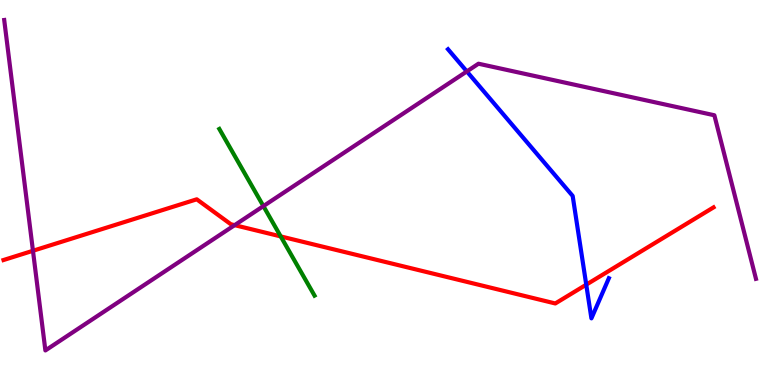[{'lines': ['blue', 'red'], 'intersections': [{'x': 7.56, 'y': 2.61}]}, {'lines': ['green', 'red'], 'intersections': [{'x': 3.62, 'y': 3.86}]}, {'lines': ['purple', 'red'], 'intersections': [{'x': 0.425, 'y': 3.49}, {'x': 3.03, 'y': 4.15}]}, {'lines': ['blue', 'green'], 'intersections': []}, {'lines': ['blue', 'purple'], 'intersections': [{'x': 6.02, 'y': 8.14}]}, {'lines': ['green', 'purple'], 'intersections': [{'x': 3.4, 'y': 4.65}]}]